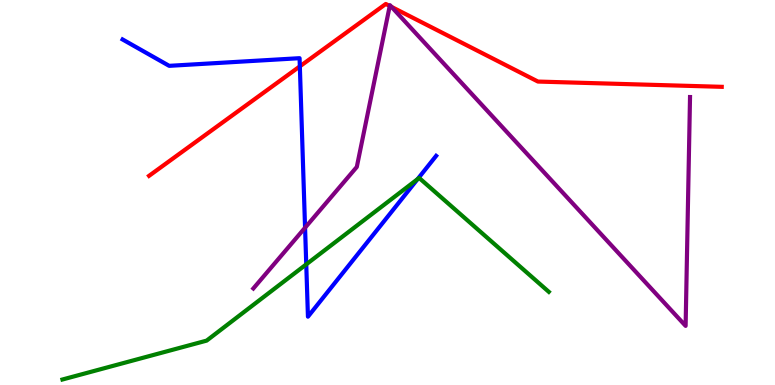[{'lines': ['blue', 'red'], 'intersections': [{'x': 3.87, 'y': 8.28}]}, {'lines': ['green', 'red'], 'intersections': []}, {'lines': ['purple', 'red'], 'intersections': [{'x': 5.03, 'y': 9.84}, {'x': 5.05, 'y': 9.82}]}, {'lines': ['blue', 'green'], 'intersections': [{'x': 3.95, 'y': 3.13}, {'x': 5.39, 'y': 5.35}]}, {'lines': ['blue', 'purple'], 'intersections': [{'x': 3.94, 'y': 4.09}]}, {'lines': ['green', 'purple'], 'intersections': []}]